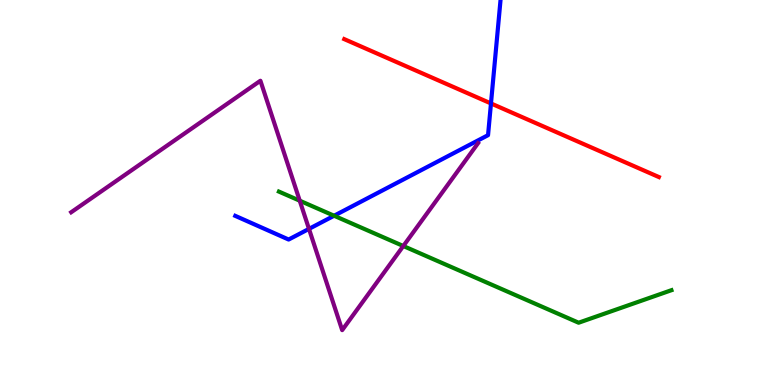[{'lines': ['blue', 'red'], 'intersections': [{'x': 6.34, 'y': 7.31}]}, {'lines': ['green', 'red'], 'intersections': []}, {'lines': ['purple', 'red'], 'intersections': []}, {'lines': ['blue', 'green'], 'intersections': [{'x': 4.31, 'y': 4.4}]}, {'lines': ['blue', 'purple'], 'intersections': [{'x': 3.99, 'y': 4.05}]}, {'lines': ['green', 'purple'], 'intersections': [{'x': 3.87, 'y': 4.79}, {'x': 5.2, 'y': 3.61}]}]